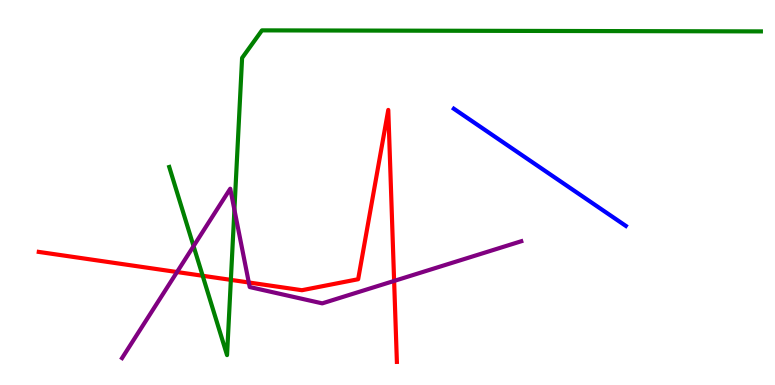[{'lines': ['blue', 'red'], 'intersections': []}, {'lines': ['green', 'red'], 'intersections': [{'x': 2.62, 'y': 2.84}, {'x': 2.98, 'y': 2.73}]}, {'lines': ['purple', 'red'], 'intersections': [{'x': 2.28, 'y': 2.93}, {'x': 3.21, 'y': 2.66}, {'x': 5.09, 'y': 2.7}]}, {'lines': ['blue', 'green'], 'intersections': []}, {'lines': ['blue', 'purple'], 'intersections': []}, {'lines': ['green', 'purple'], 'intersections': [{'x': 2.5, 'y': 3.61}, {'x': 3.02, 'y': 4.55}]}]